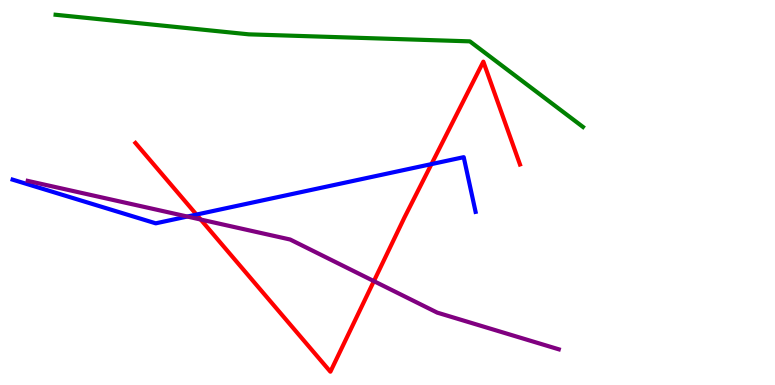[{'lines': ['blue', 'red'], 'intersections': [{'x': 2.54, 'y': 4.43}, {'x': 5.57, 'y': 5.74}]}, {'lines': ['green', 'red'], 'intersections': []}, {'lines': ['purple', 'red'], 'intersections': [{'x': 2.59, 'y': 4.3}, {'x': 4.82, 'y': 2.7}]}, {'lines': ['blue', 'green'], 'intersections': []}, {'lines': ['blue', 'purple'], 'intersections': [{'x': 2.42, 'y': 4.38}]}, {'lines': ['green', 'purple'], 'intersections': []}]